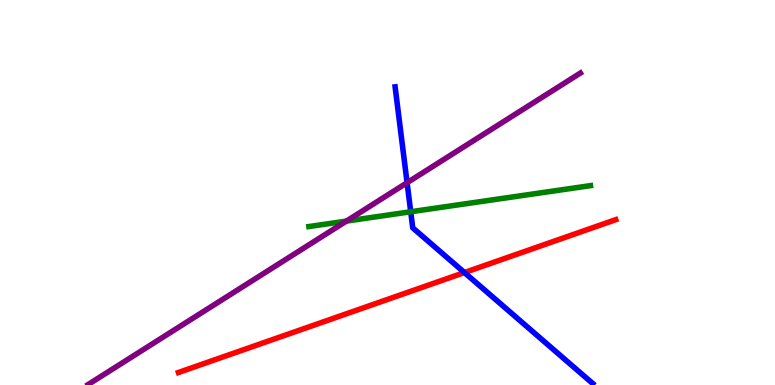[{'lines': ['blue', 'red'], 'intersections': [{'x': 5.99, 'y': 2.92}]}, {'lines': ['green', 'red'], 'intersections': []}, {'lines': ['purple', 'red'], 'intersections': []}, {'lines': ['blue', 'green'], 'intersections': [{'x': 5.3, 'y': 4.5}]}, {'lines': ['blue', 'purple'], 'intersections': [{'x': 5.25, 'y': 5.25}]}, {'lines': ['green', 'purple'], 'intersections': [{'x': 4.47, 'y': 4.26}]}]